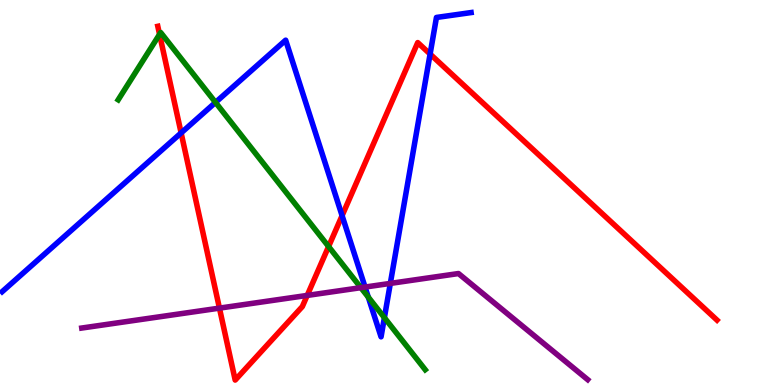[{'lines': ['blue', 'red'], 'intersections': [{'x': 2.34, 'y': 6.55}, {'x': 4.41, 'y': 4.4}, {'x': 5.55, 'y': 8.6}]}, {'lines': ['green', 'red'], 'intersections': [{'x': 2.06, 'y': 9.11}, {'x': 4.24, 'y': 3.6}]}, {'lines': ['purple', 'red'], 'intersections': [{'x': 2.83, 'y': 2.0}, {'x': 3.96, 'y': 2.33}]}, {'lines': ['blue', 'green'], 'intersections': [{'x': 2.78, 'y': 7.34}, {'x': 4.75, 'y': 2.28}, {'x': 4.96, 'y': 1.75}]}, {'lines': ['blue', 'purple'], 'intersections': [{'x': 4.71, 'y': 2.54}, {'x': 5.04, 'y': 2.64}]}, {'lines': ['green', 'purple'], 'intersections': [{'x': 4.66, 'y': 2.53}]}]